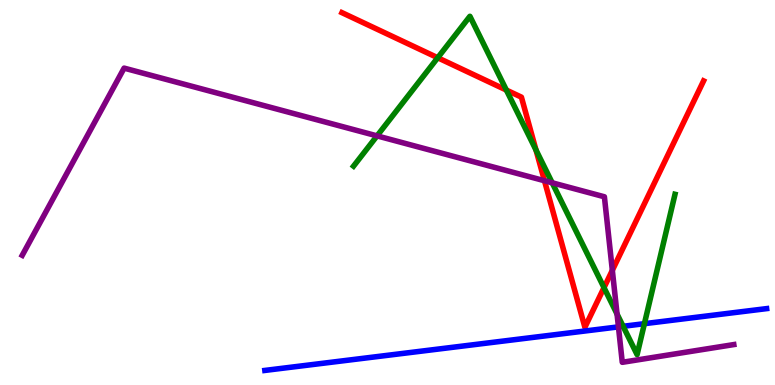[{'lines': ['blue', 'red'], 'intersections': []}, {'lines': ['green', 'red'], 'intersections': [{'x': 5.65, 'y': 8.5}, {'x': 6.53, 'y': 7.66}, {'x': 6.92, 'y': 6.1}, {'x': 7.79, 'y': 2.53}]}, {'lines': ['purple', 'red'], 'intersections': [{'x': 7.03, 'y': 5.31}, {'x': 7.9, 'y': 2.98}]}, {'lines': ['blue', 'green'], 'intersections': [{'x': 8.04, 'y': 1.52}, {'x': 8.32, 'y': 1.59}]}, {'lines': ['blue', 'purple'], 'intersections': [{'x': 7.98, 'y': 1.51}]}, {'lines': ['green', 'purple'], 'intersections': [{'x': 4.87, 'y': 6.47}, {'x': 7.13, 'y': 5.25}, {'x': 7.96, 'y': 1.84}]}]